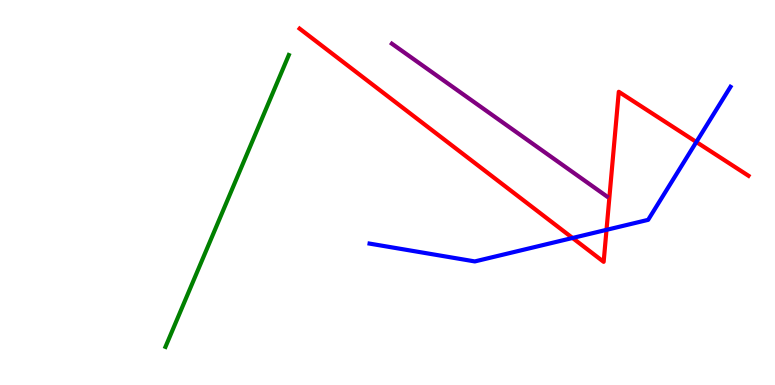[{'lines': ['blue', 'red'], 'intersections': [{'x': 7.39, 'y': 3.82}, {'x': 7.83, 'y': 4.03}, {'x': 8.98, 'y': 6.31}]}, {'lines': ['green', 'red'], 'intersections': []}, {'lines': ['purple', 'red'], 'intersections': []}, {'lines': ['blue', 'green'], 'intersections': []}, {'lines': ['blue', 'purple'], 'intersections': []}, {'lines': ['green', 'purple'], 'intersections': []}]